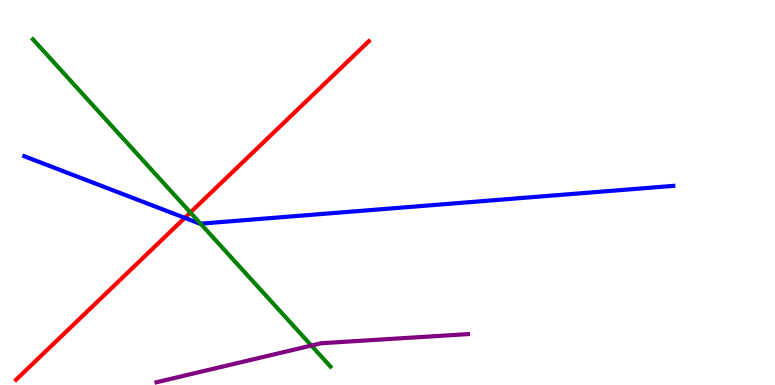[{'lines': ['blue', 'red'], 'intersections': [{'x': 2.38, 'y': 4.34}]}, {'lines': ['green', 'red'], 'intersections': [{'x': 2.46, 'y': 4.48}]}, {'lines': ['purple', 'red'], 'intersections': []}, {'lines': ['blue', 'green'], 'intersections': [{'x': 2.59, 'y': 4.19}]}, {'lines': ['blue', 'purple'], 'intersections': []}, {'lines': ['green', 'purple'], 'intersections': [{'x': 4.02, 'y': 1.02}]}]